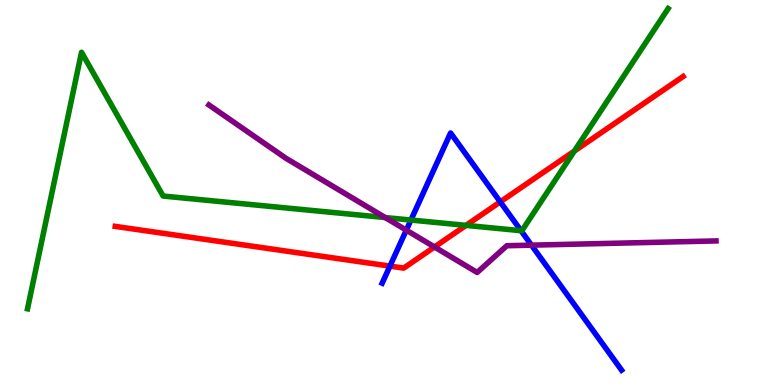[{'lines': ['blue', 'red'], 'intersections': [{'x': 5.03, 'y': 3.09}, {'x': 6.45, 'y': 4.76}]}, {'lines': ['green', 'red'], 'intersections': [{'x': 6.01, 'y': 4.15}, {'x': 7.41, 'y': 6.08}]}, {'lines': ['purple', 'red'], 'intersections': [{'x': 5.61, 'y': 3.58}]}, {'lines': ['blue', 'green'], 'intersections': [{'x': 5.3, 'y': 4.28}, {'x': 6.72, 'y': 4.01}]}, {'lines': ['blue', 'purple'], 'intersections': [{'x': 5.24, 'y': 4.02}, {'x': 6.86, 'y': 3.63}]}, {'lines': ['green', 'purple'], 'intersections': [{'x': 4.97, 'y': 4.35}]}]